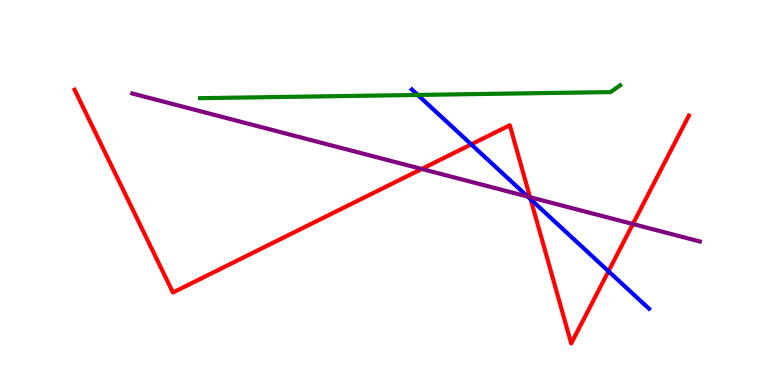[{'lines': ['blue', 'red'], 'intersections': [{'x': 6.08, 'y': 6.25}, {'x': 6.85, 'y': 4.82}, {'x': 7.85, 'y': 2.95}]}, {'lines': ['green', 'red'], 'intersections': []}, {'lines': ['purple', 'red'], 'intersections': [{'x': 5.44, 'y': 5.61}, {'x': 6.84, 'y': 4.88}, {'x': 8.17, 'y': 4.18}]}, {'lines': ['blue', 'green'], 'intersections': [{'x': 5.39, 'y': 7.53}]}, {'lines': ['blue', 'purple'], 'intersections': [{'x': 6.81, 'y': 4.89}]}, {'lines': ['green', 'purple'], 'intersections': []}]